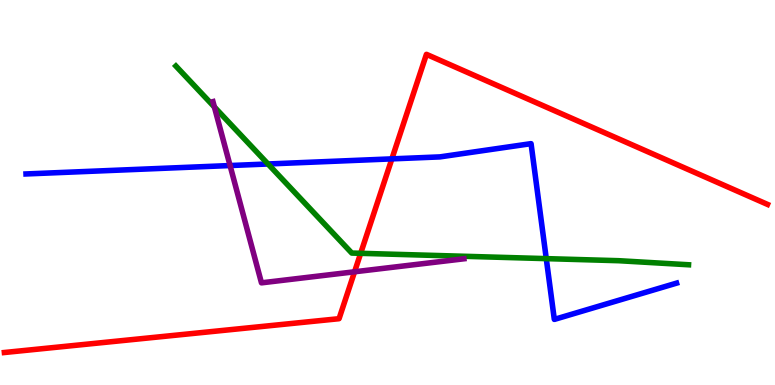[{'lines': ['blue', 'red'], 'intersections': [{'x': 5.06, 'y': 5.87}]}, {'lines': ['green', 'red'], 'intersections': [{'x': 4.65, 'y': 3.42}]}, {'lines': ['purple', 'red'], 'intersections': [{'x': 4.58, 'y': 2.94}]}, {'lines': ['blue', 'green'], 'intersections': [{'x': 3.46, 'y': 5.74}, {'x': 7.05, 'y': 3.28}]}, {'lines': ['blue', 'purple'], 'intersections': [{'x': 2.97, 'y': 5.7}]}, {'lines': ['green', 'purple'], 'intersections': [{'x': 2.77, 'y': 7.22}]}]